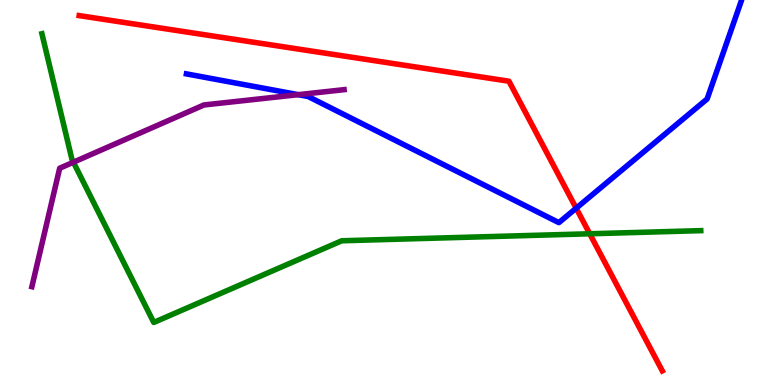[{'lines': ['blue', 'red'], 'intersections': [{'x': 7.43, 'y': 4.59}]}, {'lines': ['green', 'red'], 'intersections': [{'x': 7.61, 'y': 3.93}]}, {'lines': ['purple', 'red'], 'intersections': []}, {'lines': ['blue', 'green'], 'intersections': []}, {'lines': ['blue', 'purple'], 'intersections': [{'x': 3.85, 'y': 7.54}]}, {'lines': ['green', 'purple'], 'intersections': [{'x': 0.947, 'y': 5.79}]}]